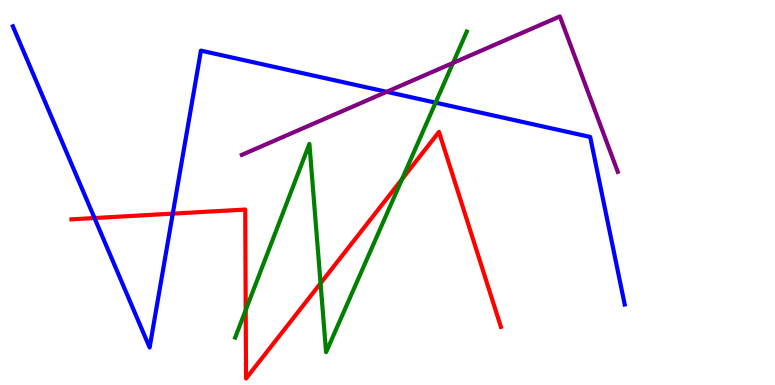[{'lines': ['blue', 'red'], 'intersections': [{'x': 1.22, 'y': 4.34}, {'x': 2.23, 'y': 4.45}]}, {'lines': ['green', 'red'], 'intersections': [{'x': 3.17, 'y': 1.95}, {'x': 4.14, 'y': 2.64}, {'x': 5.19, 'y': 5.35}]}, {'lines': ['purple', 'red'], 'intersections': []}, {'lines': ['blue', 'green'], 'intersections': [{'x': 5.62, 'y': 7.33}]}, {'lines': ['blue', 'purple'], 'intersections': [{'x': 4.99, 'y': 7.62}]}, {'lines': ['green', 'purple'], 'intersections': [{'x': 5.85, 'y': 8.37}]}]